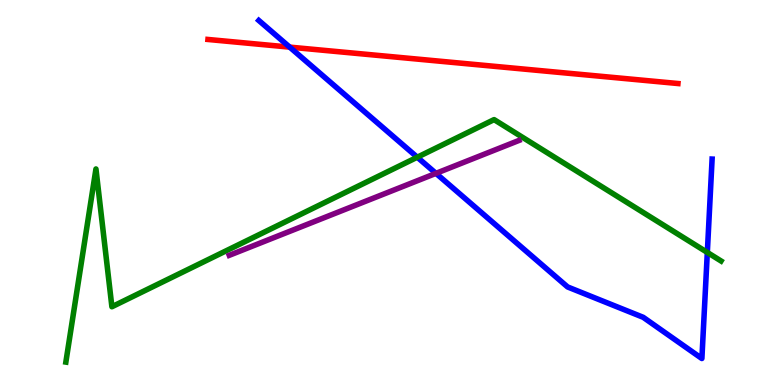[{'lines': ['blue', 'red'], 'intersections': [{'x': 3.74, 'y': 8.78}]}, {'lines': ['green', 'red'], 'intersections': []}, {'lines': ['purple', 'red'], 'intersections': []}, {'lines': ['blue', 'green'], 'intersections': [{'x': 5.38, 'y': 5.92}, {'x': 9.13, 'y': 3.44}]}, {'lines': ['blue', 'purple'], 'intersections': [{'x': 5.63, 'y': 5.5}]}, {'lines': ['green', 'purple'], 'intersections': []}]